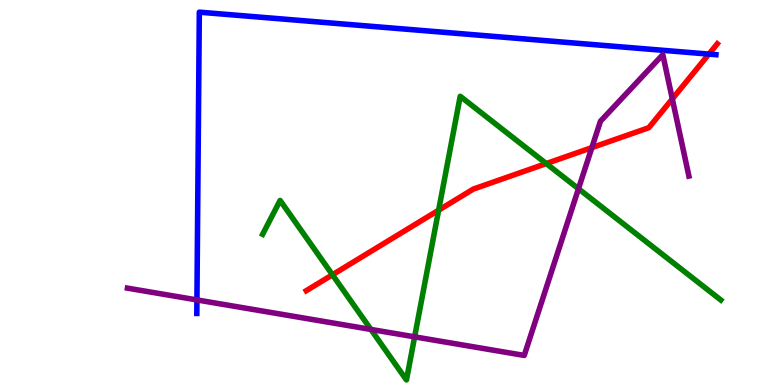[{'lines': ['blue', 'red'], 'intersections': [{'x': 9.15, 'y': 8.59}]}, {'lines': ['green', 'red'], 'intersections': [{'x': 4.29, 'y': 2.86}, {'x': 5.66, 'y': 4.54}, {'x': 7.05, 'y': 5.75}]}, {'lines': ['purple', 'red'], 'intersections': [{'x': 7.64, 'y': 6.17}, {'x': 8.67, 'y': 7.43}]}, {'lines': ['blue', 'green'], 'intersections': []}, {'lines': ['blue', 'purple'], 'intersections': [{'x': 2.54, 'y': 2.21}]}, {'lines': ['green', 'purple'], 'intersections': [{'x': 4.79, 'y': 1.44}, {'x': 5.35, 'y': 1.25}, {'x': 7.46, 'y': 5.1}]}]